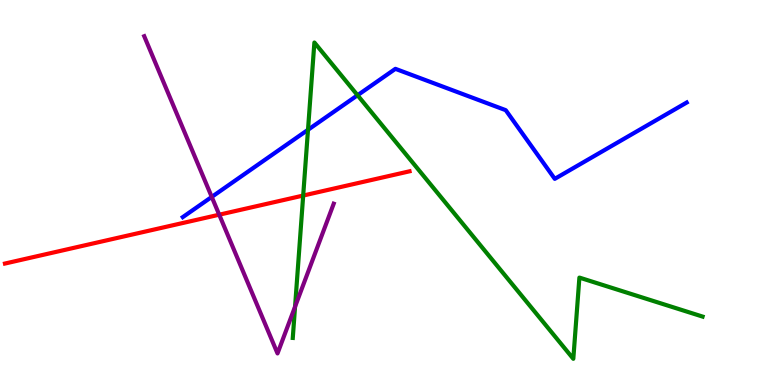[{'lines': ['blue', 'red'], 'intersections': []}, {'lines': ['green', 'red'], 'intersections': [{'x': 3.91, 'y': 4.92}]}, {'lines': ['purple', 'red'], 'intersections': [{'x': 2.83, 'y': 4.42}]}, {'lines': ['blue', 'green'], 'intersections': [{'x': 3.97, 'y': 6.63}, {'x': 4.61, 'y': 7.53}]}, {'lines': ['blue', 'purple'], 'intersections': [{'x': 2.73, 'y': 4.89}]}, {'lines': ['green', 'purple'], 'intersections': [{'x': 3.81, 'y': 2.03}]}]